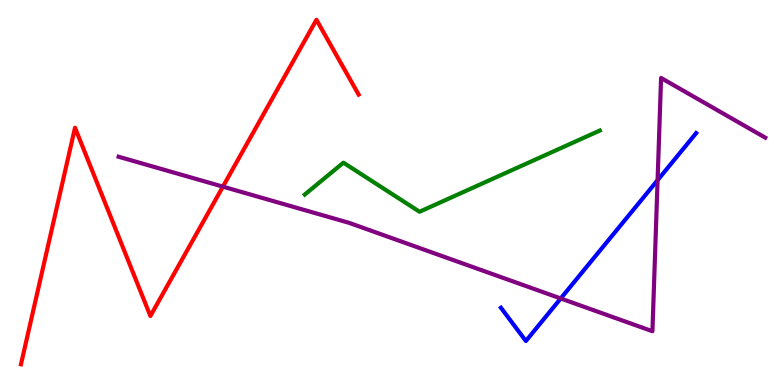[{'lines': ['blue', 'red'], 'intersections': []}, {'lines': ['green', 'red'], 'intersections': []}, {'lines': ['purple', 'red'], 'intersections': [{'x': 2.88, 'y': 5.15}]}, {'lines': ['blue', 'green'], 'intersections': []}, {'lines': ['blue', 'purple'], 'intersections': [{'x': 7.24, 'y': 2.25}, {'x': 8.49, 'y': 5.32}]}, {'lines': ['green', 'purple'], 'intersections': []}]